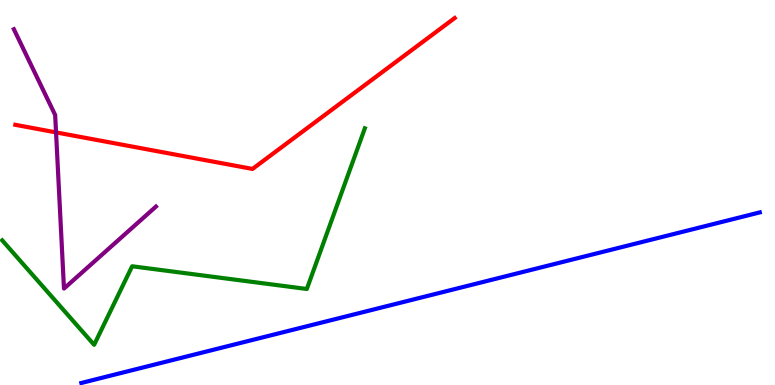[{'lines': ['blue', 'red'], 'intersections': []}, {'lines': ['green', 'red'], 'intersections': []}, {'lines': ['purple', 'red'], 'intersections': [{'x': 0.723, 'y': 6.56}]}, {'lines': ['blue', 'green'], 'intersections': []}, {'lines': ['blue', 'purple'], 'intersections': []}, {'lines': ['green', 'purple'], 'intersections': []}]